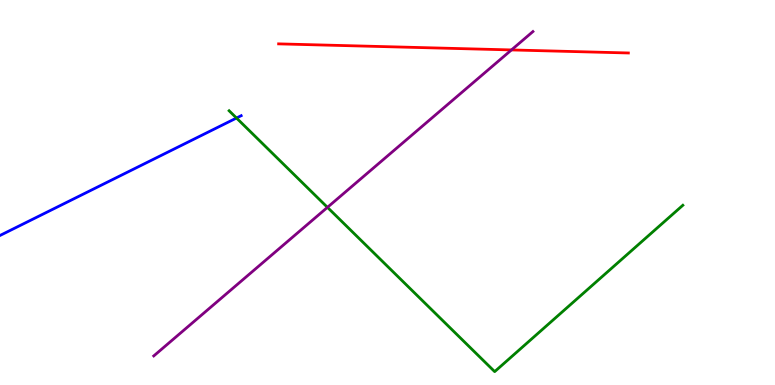[{'lines': ['blue', 'red'], 'intersections': []}, {'lines': ['green', 'red'], 'intersections': []}, {'lines': ['purple', 'red'], 'intersections': [{'x': 6.6, 'y': 8.7}]}, {'lines': ['blue', 'green'], 'intersections': [{'x': 3.05, 'y': 6.93}]}, {'lines': ['blue', 'purple'], 'intersections': []}, {'lines': ['green', 'purple'], 'intersections': [{'x': 4.23, 'y': 4.61}]}]